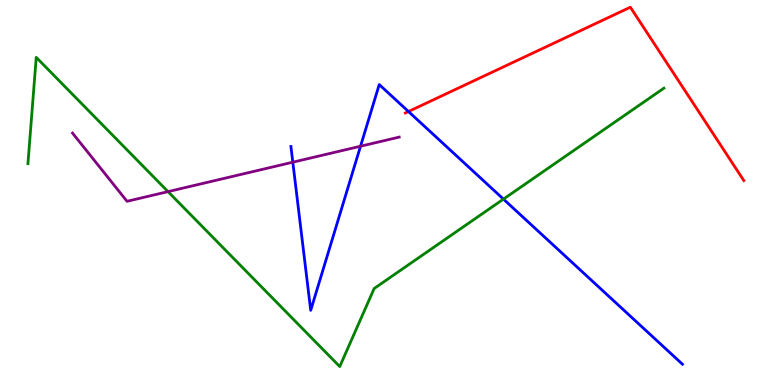[{'lines': ['blue', 'red'], 'intersections': [{'x': 5.27, 'y': 7.1}]}, {'lines': ['green', 'red'], 'intersections': []}, {'lines': ['purple', 'red'], 'intersections': []}, {'lines': ['blue', 'green'], 'intersections': [{'x': 6.5, 'y': 4.83}]}, {'lines': ['blue', 'purple'], 'intersections': [{'x': 3.78, 'y': 5.79}, {'x': 4.65, 'y': 6.2}]}, {'lines': ['green', 'purple'], 'intersections': [{'x': 2.17, 'y': 5.02}]}]